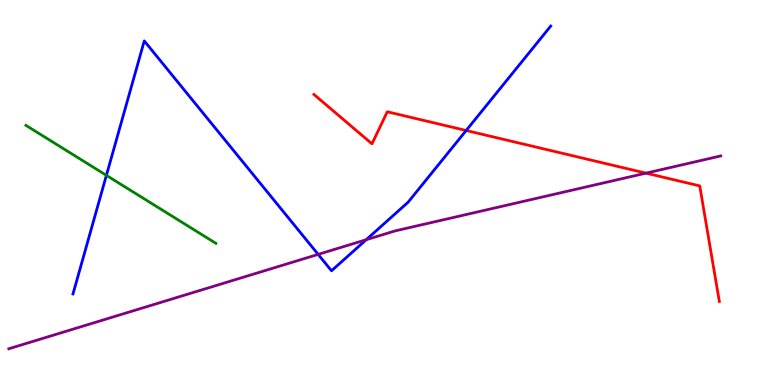[{'lines': ['blue', 'red'], 'intersections': [{'x': 6.02, 'y': 6.61}]}, {'lines': ['green', 'red'], 'intersections': []}, {'lines': ['purple', 'red'], 'intersections': [{'x': 8.34, 'y': 5.5}]}, {'lines': ['blue', 'green'], 'intersections': [{'x': 1.37, 'y': 5.45}]}, {'lines': ['blue', 'purple'], 'intersections': [{'x': 4.11, 'y': 3.39}, {'x': 4.73, 'y': 3.77}]}, {'lines': ['green', 'purple'], 'intersections': []}]